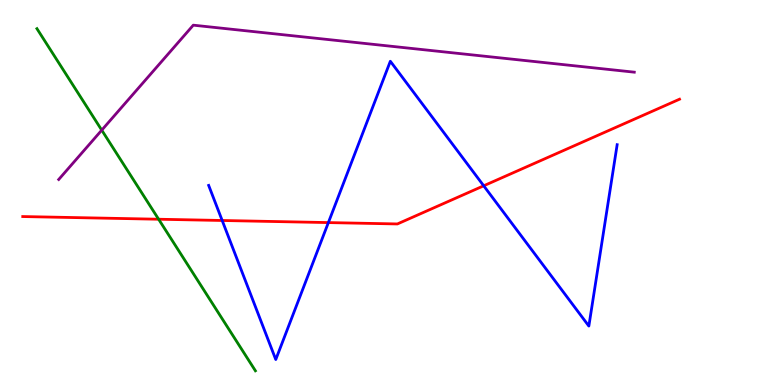[{'lines': ['blue', 'red'], 'intersections': [{'x': 2.87, 'y': 4.27}, {'x': 4.24, 'y': 4.22}, {'x': 6.24, 'y': 5.17}]}, {'lines': ['green', 'red'], 'intersections': [{'x': 2.05, 'y': 4.31}]}, {'lines': ['purple', 'red'], 'intersections': []}, {'lines': ['blue', 'green'], 'intersections': []}, {'lines': ['blue', 'purple'], 'intersections': []}, {'lines': ['green', 'purple'], 'intersections': [{'x': 1.31, 'y': 6.62}]}]